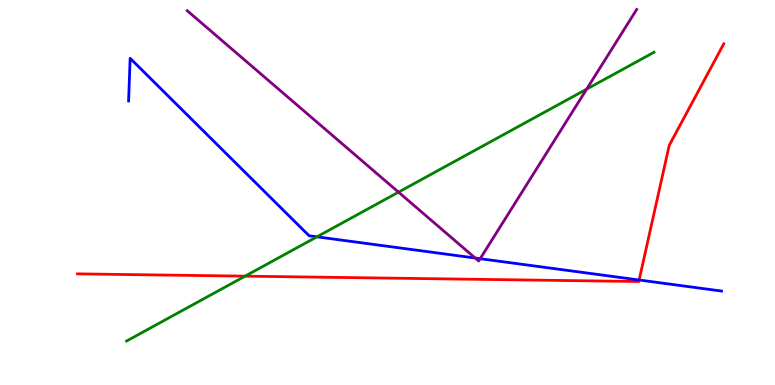[{'lines': ['blue', 'red'], 'intersections': [{'x': 8.25, 'y': 2.73}]}, {'lines': ['green', 'red'], 'intersections': [{'x': 3.16, 'y': 2.83}]}, {'lines': ['purple', 'red'], 'intersections': []}, {'lines': ['blue', 'green'], 'intersections': [{'x': 4.09, 'y': 3.85}]}, {'lines': ['blue', 'purple'], 'intersections': [{'x': 6.13, 'y': 3.3}, {'x': 6.2, 'y': 3.28}]}, {'lines': ['green', 'purple'], 'intersections': [{'x': 5.14, 'y': 5.01}, {'x': 7.57, 'y': 7.68}]}]